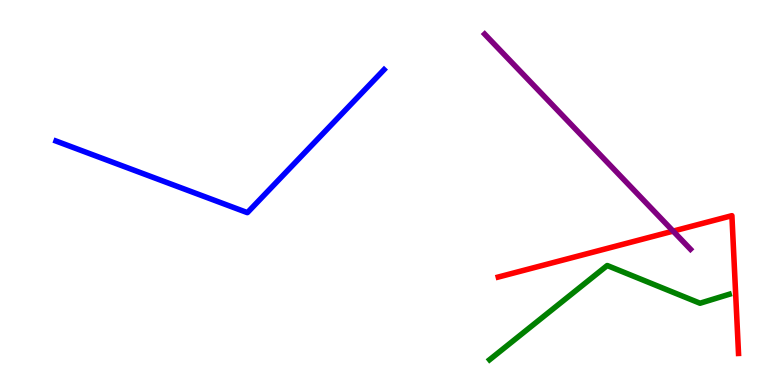[{'lines': ['blue', 'red'], 'intersections': []}, {'lines': ['green', 'red'], 'intersections': []}, {'lines': ['purple', 'red'], 'intersections': [{'x': 8.69, 'y': 4.0}]}, {'lines': ['blue', 'green'], 'intersections': []}, {'lines': ['blue', 'purple'], 'intersections': []}, {'lines': ['green', 'purple'], 'intersections': []}]